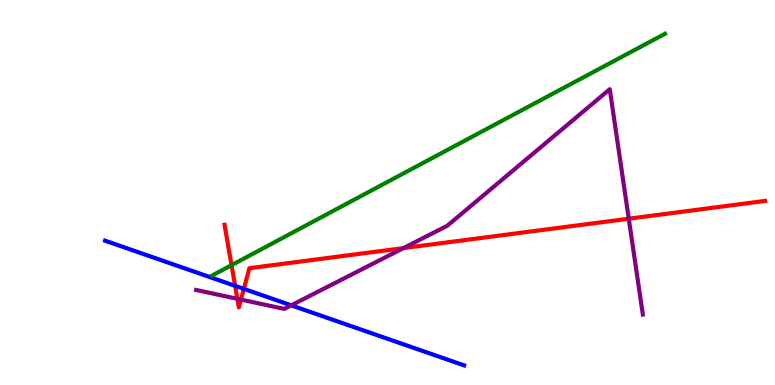[{'lines': ['blue', 'red'], 'intersections': [{'x': 3.03, 'y': 2.58}, {'x': 3.15, 'y': 2.5}]}, {'lines': ['green', 'red'], 'intersections': [{'x': 2.99, 'y': 3.11}]}, {'lines': ['purple', 'red'], 'intersections': [{'x': 3.06, 'y': 2.24}, {'x': 3.11, 'y': 2.22}, {'x': 5.21, 'y': 3.56}, {'x': 8.11, 'y': 4.32}]}, {'lines': ['blue', 'green'], 'intersections': []}, {'lines': ['blue', 'purple'], 'intersections': [{'x': 3.76, 'y': 2.07}]}, {'lines': ['green', 'purple'], 'intersections': []}]